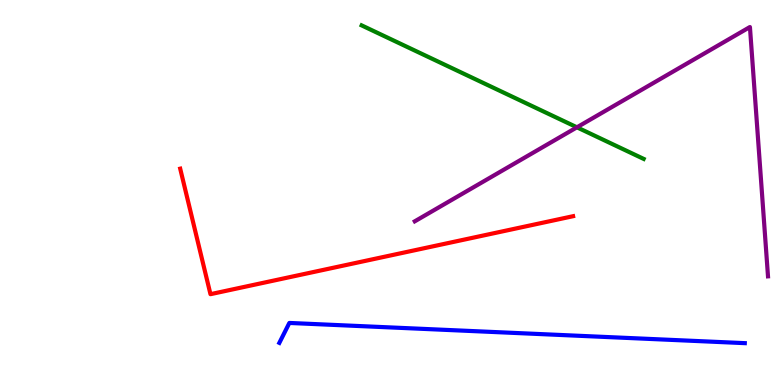[{'lines': ['blue', 'red'], 'intersections': []}, {'lines': ['green', 'red'], 'intersections': []}, {'lines': ['purple', 'red'], 'intersections': []}, {'lines': ['blue', 'green'], 'intersections': []}, {'lines': ['blue', 'purple'], 'intersections': []}, {'lines': ['green', 'purple'], 'intersections': [{'x': 7.44, 'y': 6.69}]}]